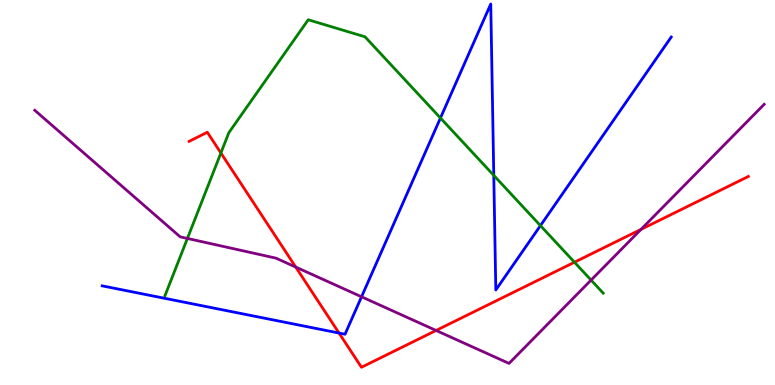[{'lines': ['blue', 'red'], 'intersections': [{'x': 4.37, 'y': 1.35}]}, {'lines': ['green', 'red'], 'intersections': [{'x': 2.85, 'y': 6.03}, {'x': 7.41, 'y': 3.19}]}, {'lines': ['purple', 'red'], 'intersections': [{'x': 3.82, 'y': 3.06}, {'x': 5.63, 'y': 1.42}, {'x': 8.27, 'y': 4.04}]}, {'lines': ['blue', 'green'], 'intersections': [{'x': 5.68, 'y': 6.93}, {'x': 6.37, 'y': 5.44}, {'x': 6.97, 'y': 4.14}]}, {'lines': ['blue', 'purple'], 'intersections': [{'x': 4.67, 'y': 2.29}]}, {'lines': ['green', 'purple'], 'intersections': [{'x': 2.42, 'y': 3.81}, {'x': 7.63, 'y': 2.72}]}]